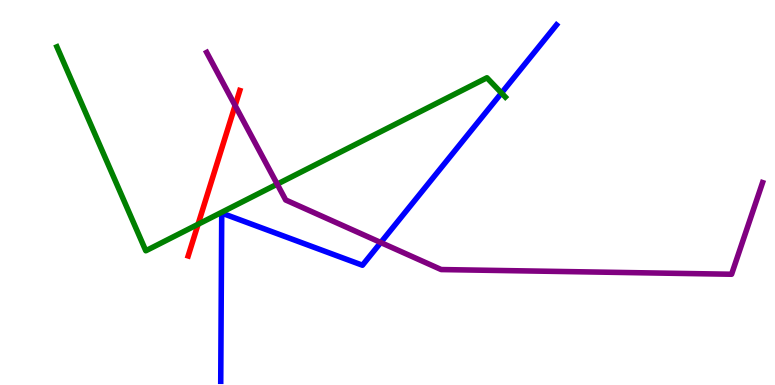[{'lines': ['blue', 'red'], 'intersections': []}, {'lines': ['green', 'red'], 'intersections': [{'x': 2.56, 'y': 4.17}]}, {'lines': ['purple', 'red'], 'intersections': [{'x': 3.03, 'y': 7.26}]}, {'lines': ['blue', 'green'], 'intersections': [{'x': 6.47, 'y': 7.58}]}, {'lines': ['blue', 'purple'], 'intersections': [{'x': 4.91, 'y': 3.7}]}, {'lines': ['green', 'purple'], 'intersections': [{'x': 3.58, 'y': 5.22}]}]